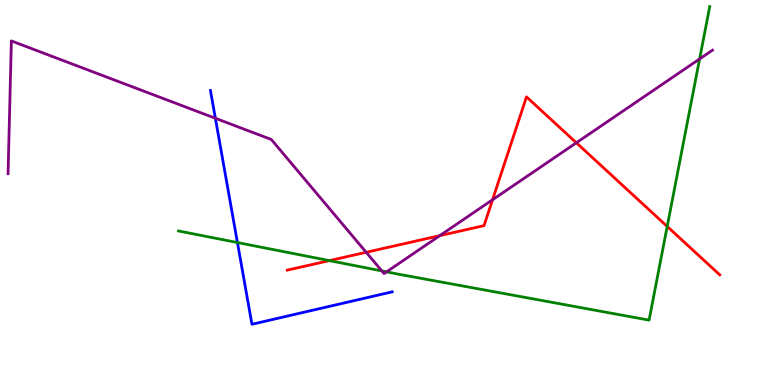[{'lines': ['blue', 'red'], 'intersections': []}, {'lines': ['green', 'red'], 'intersections': [{'x': 4.25, 'y': 3.23}, {'x': 8.61, 'y': 4.12}]}, {'lines': ['purple', 'red'], 'intersections': [{'x': 4.72, 'y': 3.45}, {'x': 5.67, 'y': 3.88}, {'x': 6.36, 'y': 4.81}, {'x': 7.44, 'y': 6.29}]}, {'lines': ['blue', 'green'], 'intersections': [{'x': 3.06, 'y': 3.7}]}, {'lines': ['blue', 'purple'], 'intersections': [{'x': 2.78, 'y': 6.93}]}, {'lines': ['green', 'purple'], 'intersections': [{'x': 4.93, 'y': 2.96}, {'x': 4.99, 'y': 2.94}, {'x': 9.03, 'y': 8.47}]}]